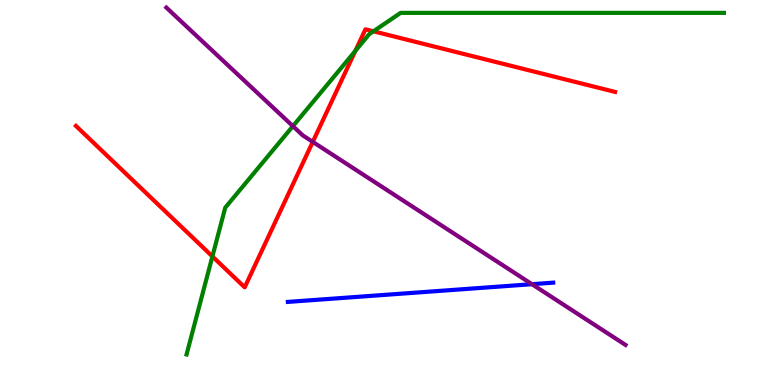[{'lines': ['blue', 'red'], 'intersections': []}, {'lines': ['green', 'red'], 'intersections': [{'x': 2.74, 'y': 3.34}, {'x': 4.59, 'y': 8.68}, {'x': 4.82, 'y': 9.19}]}, {'lines': ['purple', 'red'], 'intersections': [{'x': 4.04, 'y': 6.31}]}, {'lines': ['blue', 'green'], 'intersections': []}, {'lines': ['blue', 'purple'], 'intersections': [{'x': 6.86, 'y': 2.62}]}, {'lines': ['green', 'purple'], 'intersections': [{'x': 3.78, 'y': 6.72}]}]